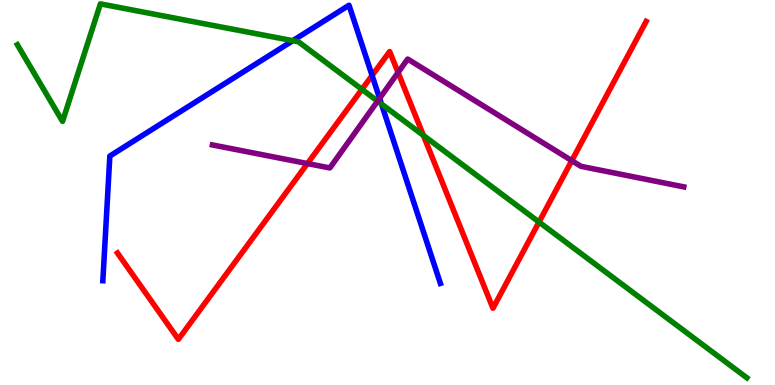[{'lines': ['blue', 'red'], 'intersections': [{'x': 4.8, 'y': 8.04}]}, {'lines': ['green', 'red'], 'intersections': [{'x': 4.67, 'y': 7.68}, {'x': 5.46, 'y': 6.48}, {'x': 6.95, 'y': 4.23}]}, {'lines': ['purple', 'red'], 'intersections': [{'x': 3.97, 'y': 5.75}, {'x': 5.14, 'y': 8.12}, {'x': 7.38, 'y': 5.83}]}, {'lines': ['blue', 'green'], 'intersections': [{'x': 3.78, 'y': 8.94}, {'x': 4.92, 'y': 7.3}]}, {'lines': ['blue', 'purple'], 'intersections': [{'x': 4.9, 'y': 7.45}]}, {'lines': ['green', 'purple'], 'intersections': [{'x': 4.87, 'y': 7.37}]}]